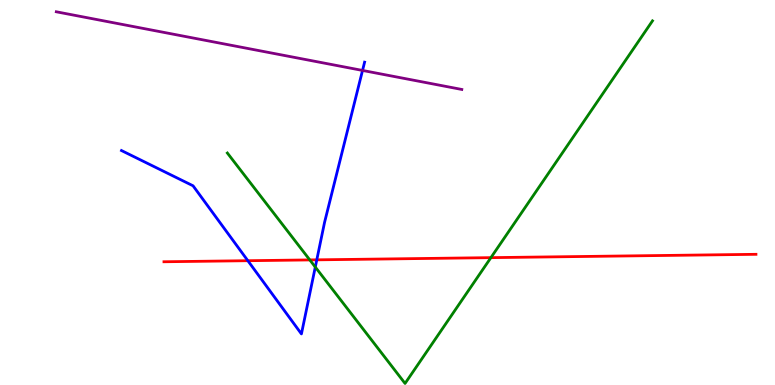[{'lines': ['blue', 'red'], 'intersections': [{'x': 3.2, 'y': 3.23}, {'x': 4.09, 'y': 3.25}]}, {'lines': ['green', 'red'], 'intersections': [{'x': 4.0, 'y': 3.25}, {'x': 6.33, 'y': 3.31}]}, {'lines': ['purple', 'red'], 'intersections': []}, {'lines': ['blue', 'green'], 'intersections': [{'x': 4.07, 'y': 3.06}]}, {'lines': ['blue', 'purple'], 'intersections': [{'x': 4.68, 'y': 8.17}]}, {'lines': ['green', 'purple'], 'intersections': []}]